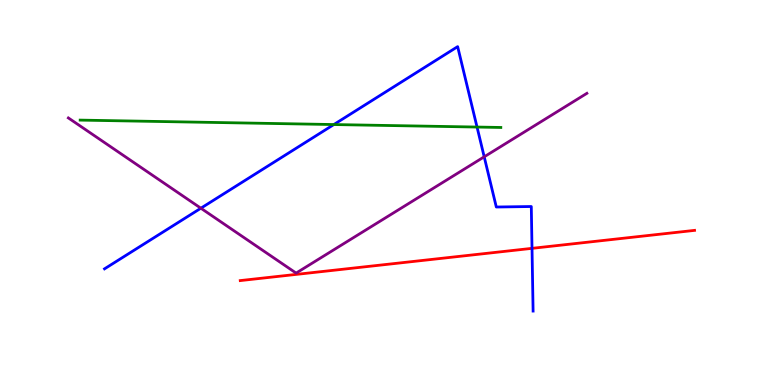[{'lines': ['blue', 'red'], 'intersections': [{'x': 6.86, 'y': 3.55}]}, {'lines': ['green', 'red'], 'intersections': []}, {'lines': ['purple', 'red'], 'intersections': []}, {'lines': ['blue', 'green'], 'intersections': [{'x': 4.31, 'y': 6.76}, {'x': 6.16, 'y': 6.7}]}, {'lines': ['blue', 'purple'], 'intersections': [{'x': 2.59, 'y': 4.59}, {'x': 6.25, 'y': 5.93}]}, {'lines': ['green', 'purple'], 'intersections': []}]